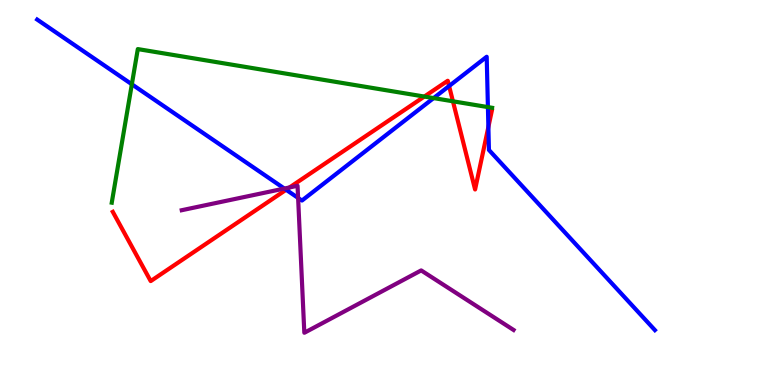[{'lines': ['blue', 'red'], 'intersections': [{'x': 3.69, 'y': 5.07}, {'x': 5.79, 'y': 7.77}, {'x': 6.3, 'y': 6.7}]}, {'lines': ['green', 'red'], 'intersections': [{'x': 5.48, 'y': 7.49}, {'x': 5.84, 'y': 7.37}]}, {'lines': ['purple', 'red'], 'intersections': [{'x': 3.74, 'y': 5.13}]}, {'lines': ['blue', 'green'], 'intersections': [{'x': 1.7, 'y': 7.81}, {'x': 5.59, 'y': 7.45}, {'x': 6.3, 'y': 7.22}]}, {'lines': ['blue', 'purple'], 'intersections': [{'x': 3.67, 'y': 5.1}, {'x': 3.85, 'y': 4.86}]}, {'lines': ['green', 'purple'], 'intersections': []}]